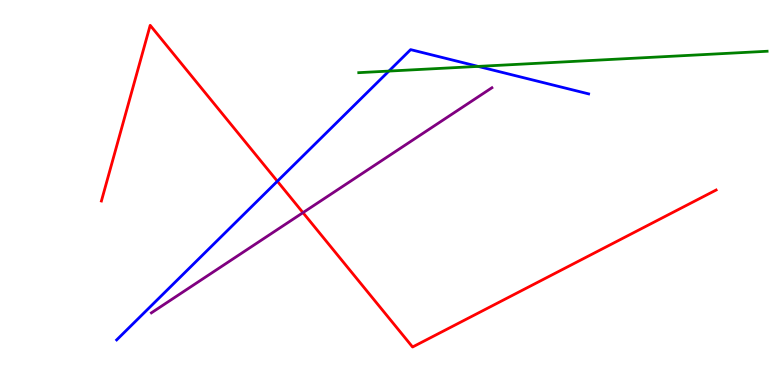[{'lines': ['blue', 'red'], 'intersections': [{'x': 3.58, 'y': 5.29}]}, {'lines': ['green', 'red'], 'intersections': []}, {'lines': ['purple', 'red'], 'intersections': [{'x': 3.91, 'y': 4.48}]}, {'lines': ['blue', 'green'], 'intersections': [{'x': 5.02, 'y': 8.15}, {'x': 6.17, 'y': 8.28}]}, {'lines': ['blue', 'purple'], 'intersections': []}, {'lines': ['green', 'purple'], 'intersections': []}]